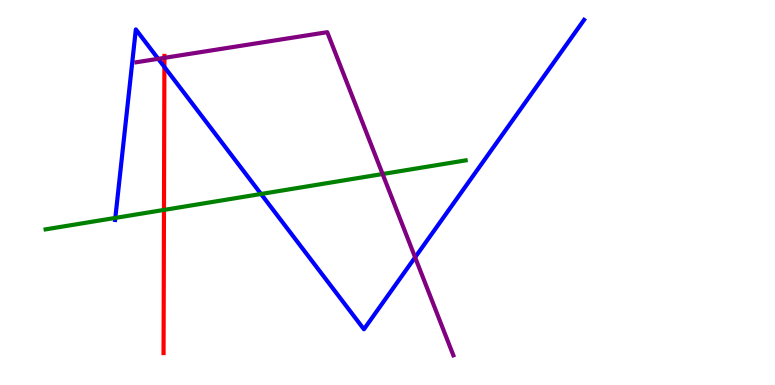[{'lines': ['blue', 'red'], 'intersections': [{'x': 2.12, 'y': 8.26}]}, {'lines': ['green', 'red'], 'intersections': [{'x': 2.12, 'y': 4.55}]}, {'lines': ['purple', 'red'], 'intersections': [{'x': 2.12, 'y': 8.5}]}, {'lines': ['blue', 'green'], 'intersections': [{'x': 1.49, 'y': 4.34}, {'x': 3.37, 'y': 4.96}]}, {'lines': ['blue', 'purple'], 'intersections': [{'x': 2.04, 'y': 8.47}, {'x': 5.36, 'y': 3.32}]}, {'lines': ['green', 'purple'], 'intersections': [{'x': 4.94, 'y': 5.48}]}]